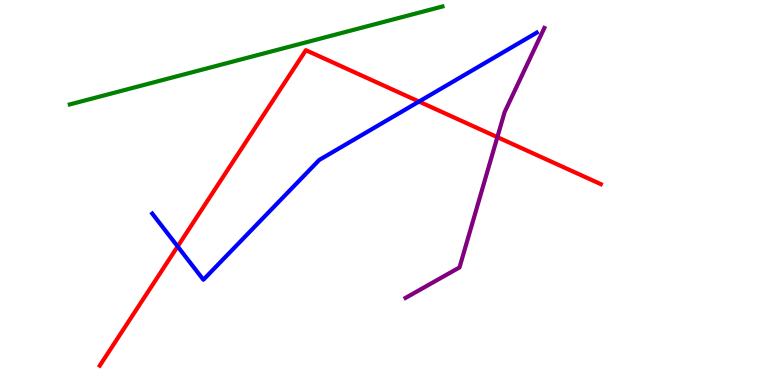[{'lines': ['blue', 'red'], 'intersections': [{'x': 2.29, 'y': 3.6}, {'x': 5.41, 'y': 7.36}]}, {'lines': ['green', 'red'], 'intersections': []}, {'lines': ['purple', 'red'], 'intersections': [{'x': 6.42, 'y': 6.44}]}, {'lines': ['blue', 'green'], 'intersections': []}, {'lines': ['blue', 'purple'], 'intersections': []}, {'lines': ['green', 'purple'], 'intersections': []}]